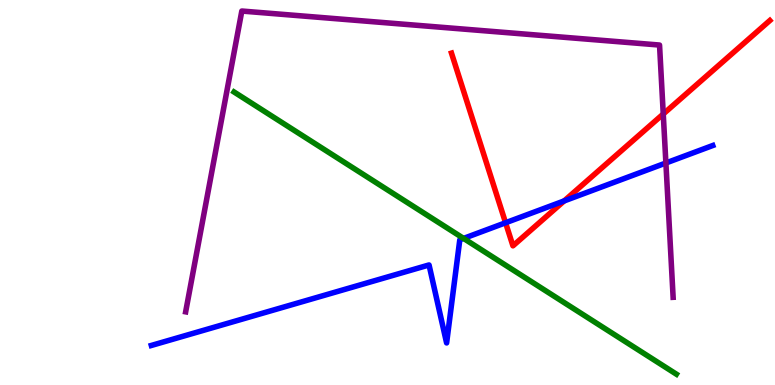[{'lines': ['blue', 'red'], 'intersections': [{'x': 6.52, 'y': 4.21}, {'x': 7.28, 'y': 4.78}]}, {'lines': ['green', 'red'], 'intersections': []}, {'lines': ['purple', 'red'], 'intersections': [{'x': 8.56, 'y': 7.04}]}, {'lines': ['blue', 'green'], 'intersections': [{'x': 5.98, 'y': 3.81}]}, {'lines': ['blue', 'purple'], 'intersections': [{'x': 8.59, 'y': 5.77}]}, {'lines': ['green', 'purple'], 'intersections': []}]